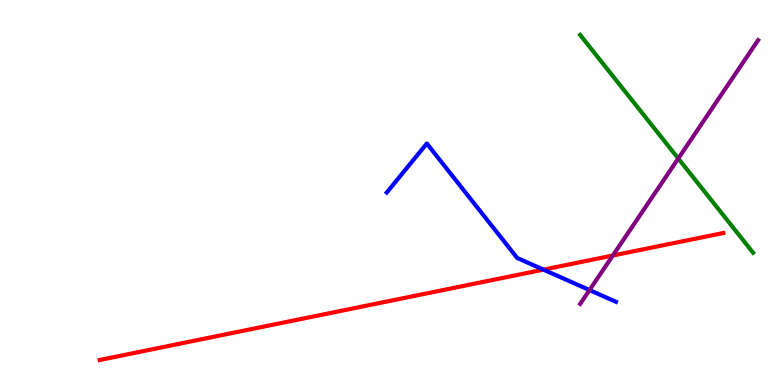[{'lines': ['blue', 'red'], 'intersections': [{'x': 7.01, 'y': 3.0}]}, {'lines': ['green', 'red'], 'intersections': []}, {'lines': ['purple', 'red'], 'intersections': [{'x': 7.91, 'y': 3.36}]}, {'lines': ['blue', 'green'], 'intersections': []}, {'lines': ['blue', 'purple'], 'intersections': [{'x': 7.61, 'y': 2.47}]}, {'lines': ['green', 'purple'], 'intersections': [{'x': 8.75, 'y': 5.88}]}]